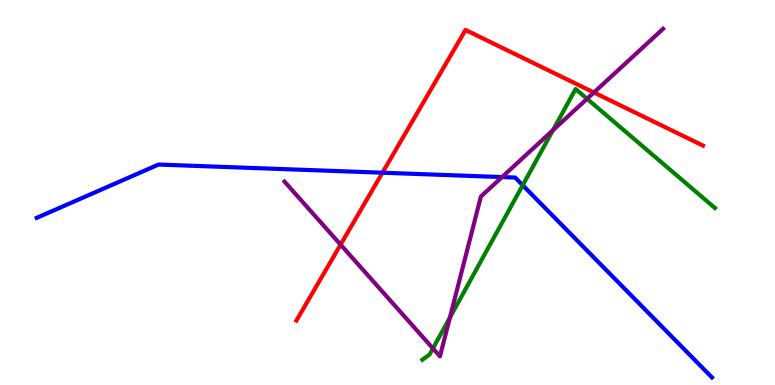[{'lines': ['blue', 'red'], 'intersections': [{'x': 4.93, 'y': 5.51}]}, {'lines': ['green', 'red'], 'intersections': []}, {'lines': ['purple', 'red'], 'intersections': [{'x': 4.39, 'y': 3.65}, {'x': 7.66, 'y': 7.6}]}, {'lines': ['blue', 'green'], 'intersections': [{'x': 6.74, 'y': 5.19}]}, {'lines': ['blue', 'purple'], 'intersections': [{'x': 6.48, 'y': 5.4}]}, {'lines': ['green', 'purple'], 'intersections': [{'x': 5.59, 'y': 0.95}, {'x': 5.81, 'y': 1.75}, {'x': 7.14, 'y': 6.62}, {'x': 7.57, 'y': 7.43}]}]